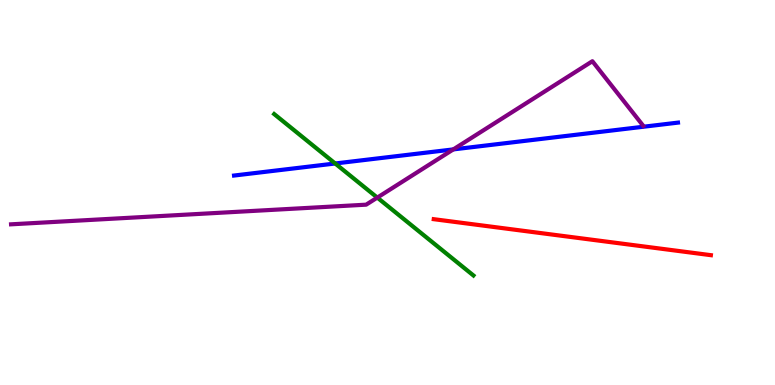[{'lines': ['blue', 'red'], 'intersections': []}, {'lines': ['green', 'red'], 'intersections': []}, {'lines': ['purple', 'red'], 'intersections': []}, {'lines': ['blue', 'green'], 'intersections': [{'x': 4.32, 'y': 5.75}]}, {'lines': ['blue', 'purple'], 'intersections': [{'x': 5.85, 'y': 6.12}]}, {'lines': ['green', 'purple'], 'intersections': [{'x': 4.87, 'y': 4.87}]}]